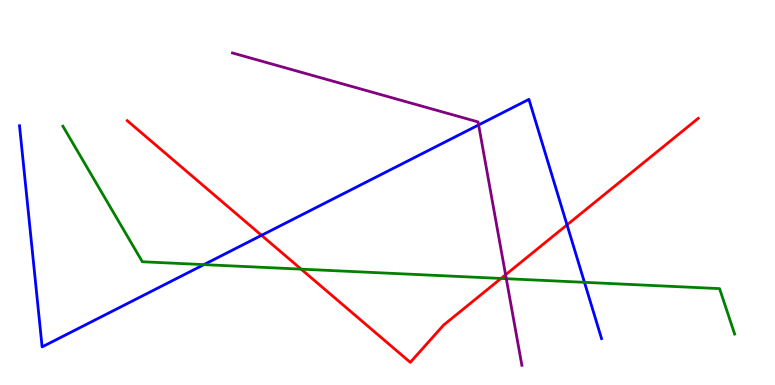[{'lines': ['blue', 'red'], 'intersections': [{'x': 3.37, 'y': 3.89}, {'x': 7.32, 'y': 4.16}]}, {'lines': ['green', 'red'], 'intersections': [{'x': 3.89, 'y': 3.01}, {'x': 6.46, 'y': 2.77}]}, {'lines': ['purple', 'red'], 'intersections': [{'x': 6.52, 'y': 2.86}]}, {'lines': ['blue', 'green'], 'intersections': [{'x': 2.63, 'y': 3.13}, {'x': 7.54, 'y': 2.67}]}, {'lines': ['blue', 'purple'], 'intersections': [{'x': 6.18, 'y': 6.75}]}, {'lines': ['green', 'purple'], 'intersections': [{'x': 6.53, 'y': 2.76}]}]